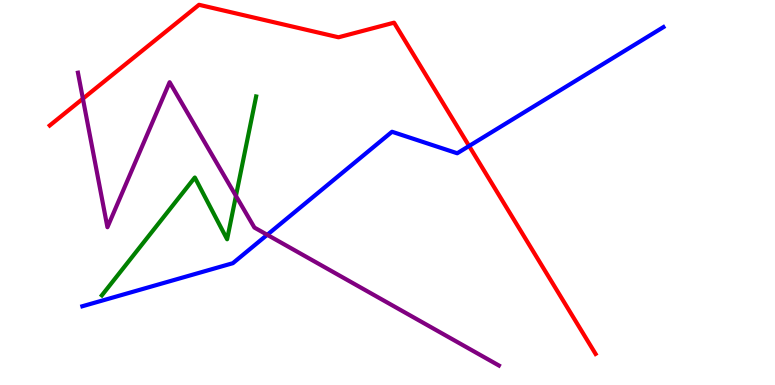[{'lines': ['blue', 'red'], 'intersections': [{'x': 6.05, 'y': 6.21}]}, {'lines': ['green', 'red'], 'intersections': []}, {'lines': ['purple', 'red'], 'intersections': [{'x': 1.07, 'y': 7.44}]}, {'lines': ['blue', 'green'], 'intersections': []}, {'lines': ['blue', 'purple'], 'intersections': [{'x': 3.45, 'y': 3.9}]}, {'lines': ['green', 'purple'], 'intersections': [{'x': 3.04, 'y': 4.91}]}]